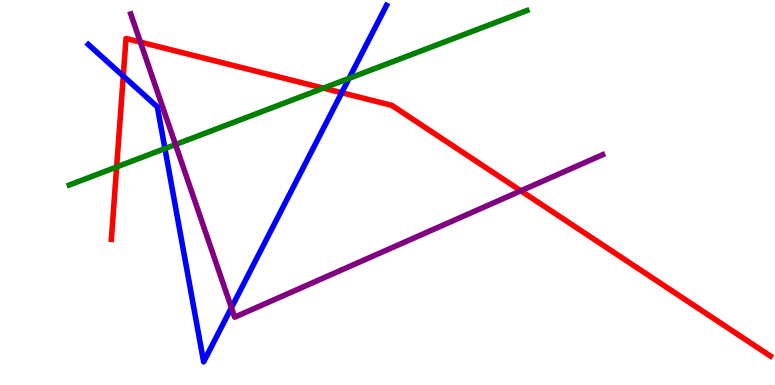[{'lines': ['blue', 'red'], 'intersections': [{'x': 1.59, 'y': 8.02}, {'x': 4.41, 'y': 7.59}]}, {'lines': ['green', 'red'], 'intersections': [{'x': 1.5, 'y': 5.66}, {'x': 4.17, 'y': 7.71}]}, {'lines': ['purple', 'red'], 'intersections': [{'x': 1.81, 'y': 8.91}, {'x': 6.72, 'y': 5.04}]}, {'lines': ['blue', 'green'], 'intersections': [{'x': 2.13, 'y': 6.14}, {'x': 4.5, 'y': 7.96}]}, {'lines': ['blue', 'purple'], 'intersections': [{'x': 2.99, 'y': 2.01}]}, {'lines': ['green', 'purple'], 'intersections': [{'x': 2.26, 'y': 6.25}]}]